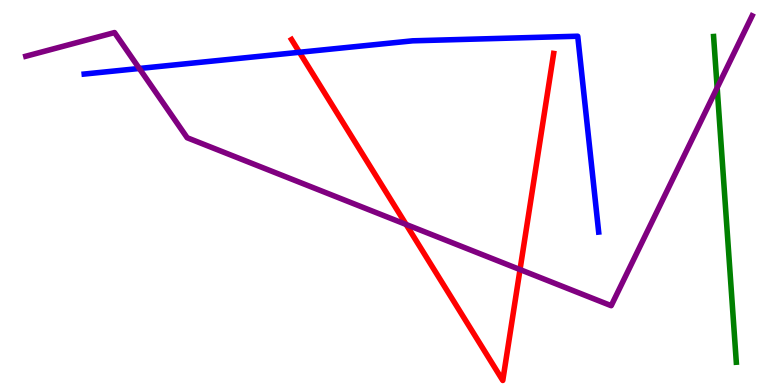[{'lines': ['blue', 'red'], 'intersections': [{'x': 3.86, 'y': 8.64}]}, {'lines': ['green', 'red'], 'intersections': []}, {'lines': ['purple', 'red'], 'intersections': [{'x': 5.24, 'y': 4.17}, {'x': 6.71, 'y': 3.0}]}, {'lines': ['blue', 'green'], 'intersections': []}, {'lines': ['blue', 'purple'], 'intersections': [{'x': 1.8, 'y': 8.22}]}, {'lines': ['green', 'purple'], 'intersections': [{'x': 9.25, 'y': 7.72}]}]